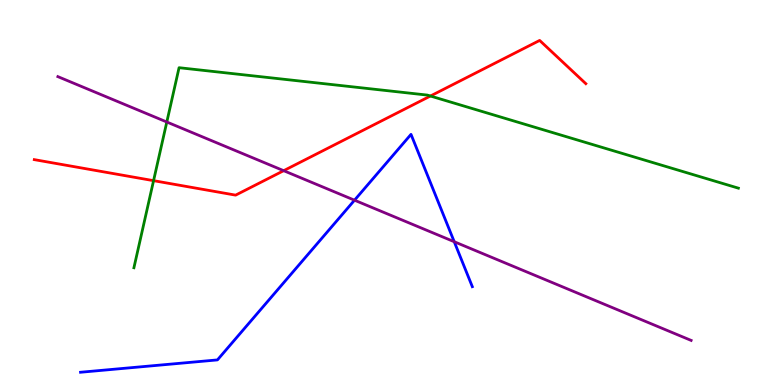[{'lines': ['blue', 'red'], 'intersections': []}, {'lines': ['green', 'red'], 'intersections': [{'x': 1.98, 'y': 5.31}, {'x': 5.55, 'y': 7.51}]}, {'lines': ['purple', 'red'], 'intersections': [{'x': 3.66, 'y': 5.57}]}, {'lines': ['blue', 'green'], 'intersections': []}, {'lines': ['blue', 'purple'], 'intersections': [{'x': 4.57, 'y': 4.8}, {'x': 5.86, 'y': 3.72}]}, {'lines': ['green', 'purple'], 'intersections': [{'x': 2.15, 'y': 6.83}]}]